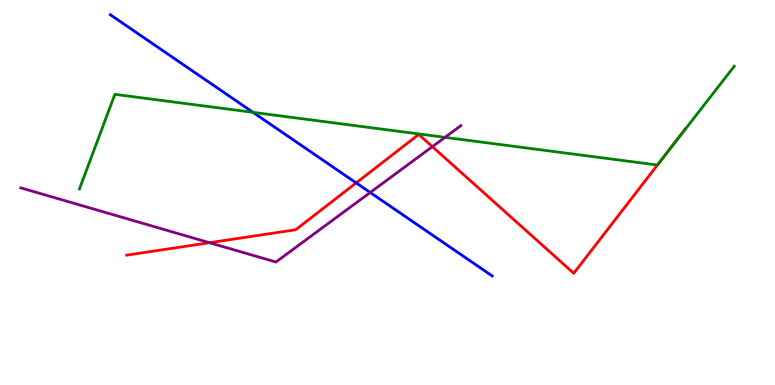[{'lines': ['blue', 'red'], 'intersections': [{'x': 4.6, 'y': 5.25}]}, {'lines': ['green', 'red'], 'intersections': [{'x': 8.54, 'y': 5.86}]}, {'lines': ['purple', 'red'], 'intersections': [{'x': 2.7, 'y': 3.7}, {'x': 5.58, 'y': 6.19}]}, {'lines': ['blue', 'green'], 'intersections': [{'x': 3.26, 'y': 7.08}]}, {'lines': ['blue', 'purple'], 'intersections': [{'x': 4.78, 'y': 5.0}]}, {'lines': ['green', 'purple'], 'intersections': [{'x': 5.74, 'y': 6.43}]}]